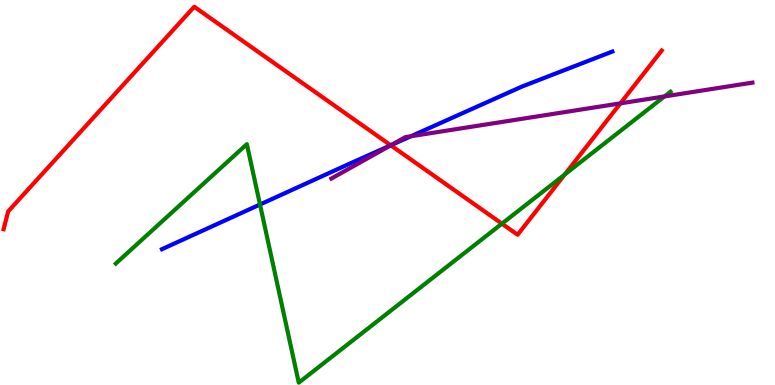[{'lines': ['blue', 'red'], 'intersections': [{'x': 5.04, 'y': 6.23}]}, {'lines': ['green', 'red'], 'intersections': [{'x': 6.48, 'y': 4.19}, {'x': 7.29, 'y': 5.47}]}, {'lines': ['purple', 'red'], 'intersections': [{'x': 5.04, 'y': 6.23}, {'x': 8.01, 'y': 7.32}]}, {'lines': ['blue', 'green'], 'intersections': [{'x': 3.35, 'y': 4.69}]}, {'lines': ['blue', 'purple'], 'intersections': [{'x': 5.04, 'y': 6.23}, {'x': 5.3, 'y': 6.46}]}, {'lines': ['green', 'purple'], 'intersections': [{'x': 8.57, 'y': 7.5}]}]